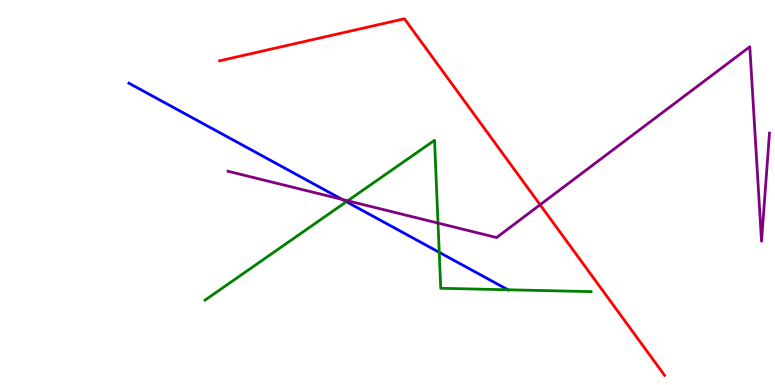[{'lines': ['blue', 'red'], 'intersections': []}, {'lines': ['green', 'red'], 'intersections': []}, {'lines': ['purple', 'red'], 'intersections': [{'x': 6.97, 'y': 4.68}]}, {'lines': ['blue', 'green'], 'intersections': [{'x': 4.47, 'y': 4.76}, {'x': 5.67, 'y': 3.45}, {'x': 6.55, 'y': 2.47}]}, {'lines': ['blue', 'purple'], 'intersections': [{'x': 4.42, 'y': 4.82}]}, {'lines': ['green', 'purple'], 'intersections': [{'x': 4.49, 'y': 4.78}, {'x': 5.65, 'y': 4.21}]}]